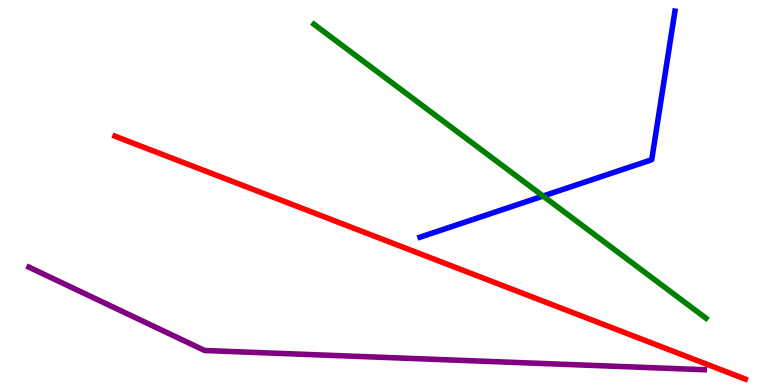[{'lines': ['blue', 'red'], 'intersections': []}, {'lines': ['green', 'red'], 'intersections': []}, {'lines': ['purple', 'red'], 'intersections': []}, {'lines': ['blue', 'green'], 'intersections': [{'x': 7.01, 'y': 4.91}]}, {'lines': ['blue', 'purple'], 'intersections': []}, {'lines': ['green', 'purple'], 'intersections': []}]